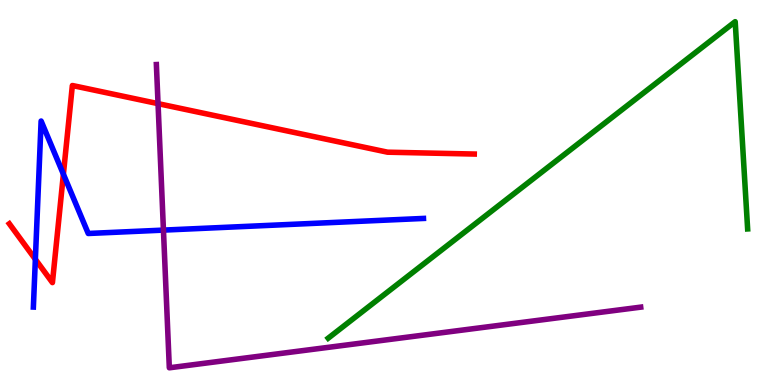[{'lines': ['blue', 'red'], 'intersections': [{'x': 0.456, 'y': 3.27}, {'x': 0.818, 'y': 5.48}]}, {'lines': ['green', 'red'], 'intersections': []}, {'lines': ['purple', 'red'], 'intersections': [{'x': 2.04, 'y': 7.31}]}, {'lines': ['blue', 'green'], 'intersections': []}, {'lines': ['blue', 'purple'], 'intersections': [{'x': 2.11, 'y': 4.02}]}, {'lines': ['green', 'purple'], 'intersections': []}]